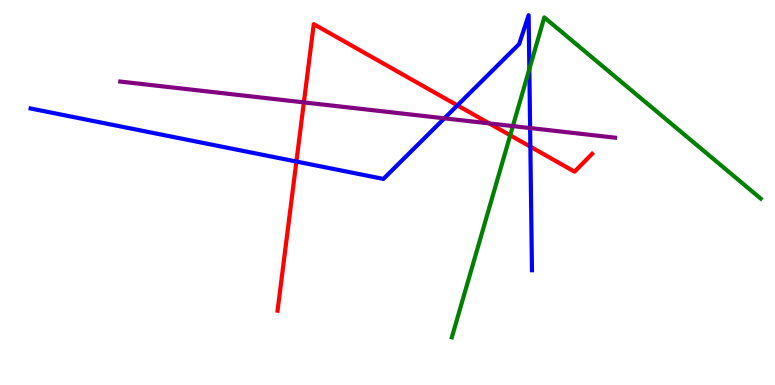[{'lines': ['blue', 'red'], 'intersections': [{'x': 3.82, 'y': 5.8}, {'x': 5.9, 'y': 7.26}, {'x': 6.84, 'y': 6.19}]}, {'lines': ['green', 'red'], 'intersections': [{'x': 6.58, 'y': 6.49}]}, {'lines': ['purple', 'red'], 'intersections': [{'x': 3.92, 'y': 7.34}, {'x': 6.31, 'y': 6.79}]}, {'lines': ['blue', 'green'], 'intersections': [{'x': 6.83, 'y': 8.21}]}, {'lines': ['blue', 'purple'], 'intersections': [{'x': 5.73, 'y': 6.93}, {'x': 6.84, 'y': 6.67}]}, {'lines': ['green', 'purple'], 'intersections': [{'x': 6.62, 'y': 6.72}]}]